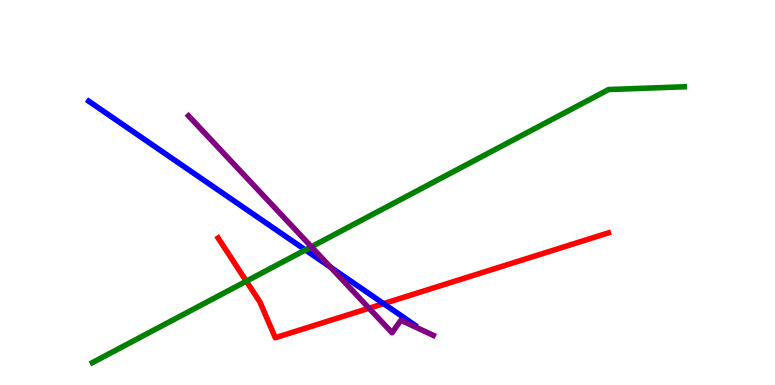[{'lines': ['blue', 'red'], 'intersections': [{'x': 4.95, 'y': 2.11}]}, {'lines': ['green', 'red'], 'intersections': [{'x': 3.18, 'y': 2.7}]}, {'lines': ['purple', 'red'], 'intersections': [{'x': 4.76, 'y': 1.99}]}, {'lines': ['blue', 'green'], 'intersections': [{'x': 3.94, 'y': 3.51}]}, {'lines': ['blue', 'purple'], 'intersections': [{'x': 4.27, 'y': 3.06}]}, {'lines': ['green', 'purple'], 'intersections': [{'x': 4.02, 'y': 3.59}]}]